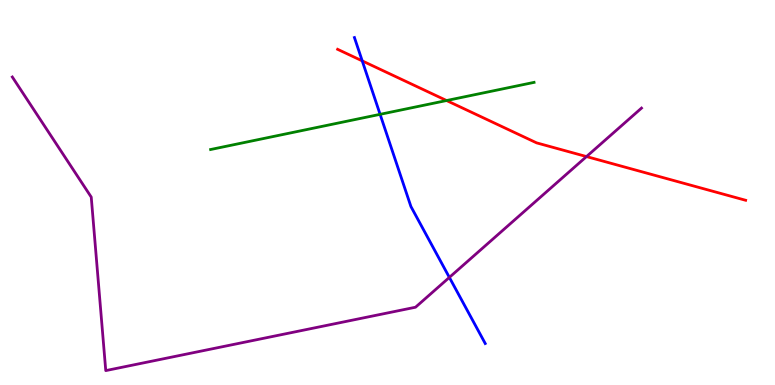[{'lines': ['blue', 'red'], 'intersections': [{'x': 4.67, 'y': 8.42}]}, {'lines': ['green', 'red'], 'intersections': [{'x': 5.76, 'y': 7.39}]}, {'lines': ['purple', 'red'], 'intersections': [{'x': 7.57, 'y': 5.93}]}, {'lines': ['blue', 'green'], 'intersections': [{'x': 4.9, 'y': 7.03}]}, {'lines': ['blue', 'purple'], 'intersections': [{'x': 5.8, 'y': 2.79}]}, {'lines': ['green', 'purple'], 'intersections': []}]